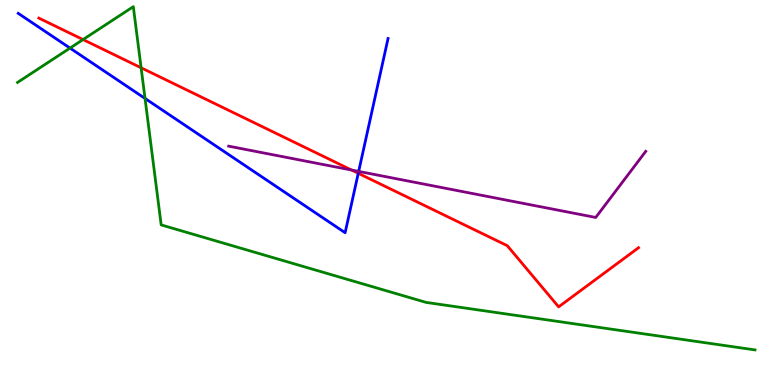[{'lines': ['blue', 'red'], 'intersections': [{'x': 4.62, 'y': 5.5}]}, {'lines': ['green', 'red'], 'intersections': [{'x': 1.07, 'y': 8.97}, {'x': 1.82, 'y': 8.24}]}, {'lines': ['purple', 'red'], 'intersections': [{'x': 4.54, 'y': 5.58}]}, {'lines': ['blue', 'green'], 'intersections': [{'x': 0.903, 'y': 8.75}, {'x': 1.87, 'y': 7.44}]}, {'lines': ['blue', 'purple'], 'intersections': [{'x': 4.63, 'y': 5.55}]}, {'lines': ['green', 'purple'], 'intersections': []}]